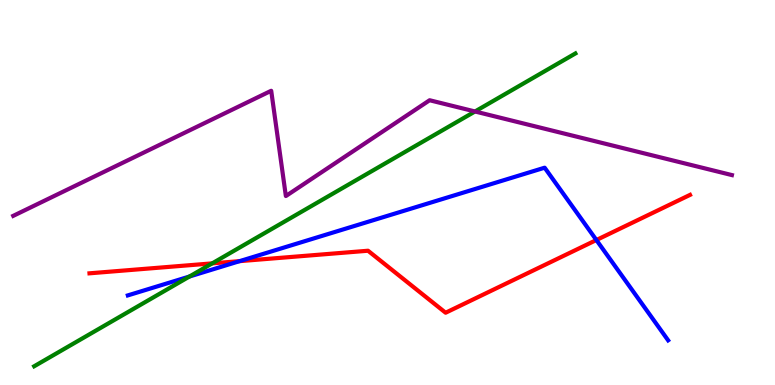[{'lines': ['blue', 'red'], 'intersections': [{'x': 3.09, 'y': 3.22}, {'x': 7.7, 'y': 3.77}]}, {'lines': ['green', 'red'], 'intersections': [{'x': 2.74, 'y': 3.16}]}, {'lines': ['purple', 'red'], 'intersections': []}, {'lines': ['blue', 'green'], 'intersections': [{'x': 2.44, 'y': 2.82}]}, {'lines': ['blue', 'purple'], 'intersections': []}, {'lines': ['green', 'purple'], 'intersections': [{'x': 6.13, 'y': 7.1}]}]